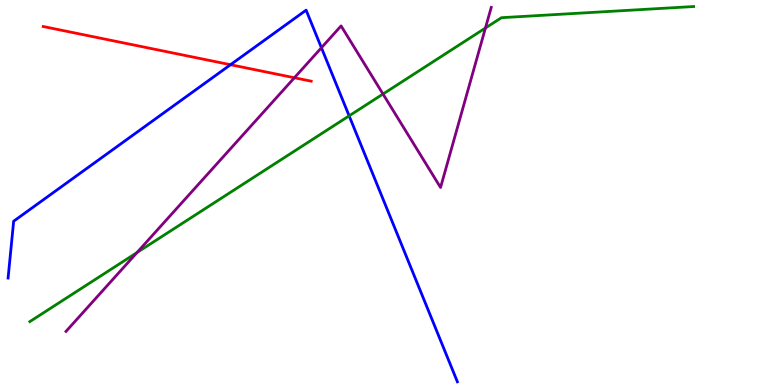[{'lines': ['blue', 'red'], 'intersections': [{'x': 2.97, 'y': 8.32}]}, {'lines': ['green', 'red'], 'intersections': []}, {'lines': ['purple', 'red'], 'intersections': [{'x': 3.8, 'y': 7.98}]}, {'lines': ['blue', 'green'], 'intersections': [{'x': 4.51, 'y': 6.99}]}, {'lines': ['blue', 'purple'], 'intersections': [{'x': 4.15, 'y': 8.76}]}, {'lines': ['green', 'purple'], 'intersections': [{'x': 1.77, 'y': 3.44}, {'x': 4.94, 'y': 7.56}, {'x': 6.26, 'y': 9.27}]}]